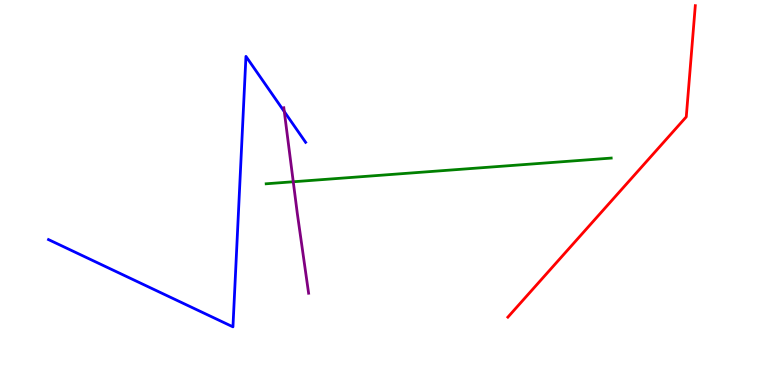[{'lines': ['blue', 'red'], 'intersections': []}, {'lines': ['green', 'red'], 'intersections': []}, {'lines': ['purple', 'red'], 'intersections': []}, {'lines': ['blue', 'green'], 'intersections': []}, {'lines': ['blue', 'purple'], 'intersections': [{'x': 3.67, 'y': 7.1}]}, {'lines': ['green', 'purple'], 'intersections': [{'x': 3.78, 'y': 5.28}]}]